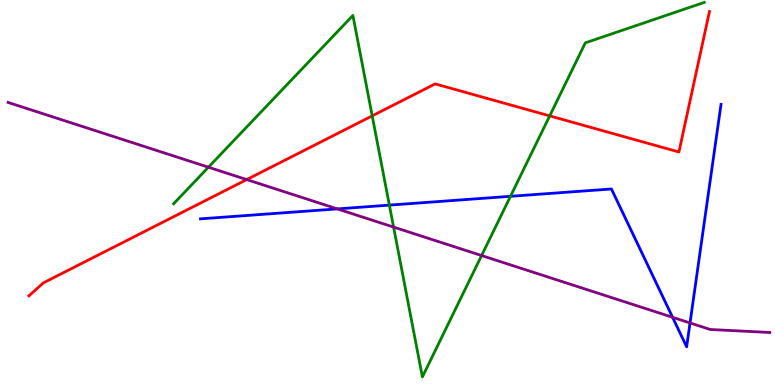[{'lines': ['blue', 'red'], 'intersections': []}, {'lines': ['green', 'red'], 'intersections': [{'x': 4.8, 'y': 6.99}, {'x': 7.09, 'y': 6.99}]}, {'lines': ['purple', 'red'], 'intersections': [{'x': 3.18, 'y': 5.34}]}, {'lines': ['blue', 'green'], 'intersections': [{'x': 5.02, 'y': 4.67}, {'x': 6.59, 'y': 4.9}]}, {'lines': ['blue', 'purple'], 'intersections': [{'x': 4.35, 'y': 4.57}, {'x': 8.68, 'y': 1.76}, {'x': 8.9, 'y': 1.61}]}, {'lines': ['green', 'purple'], 'intersections': [{'x': 2.69, 'y': 5.66}, {'x': 5.08, 'y': 4.1}, {'x': 6.21, 'y': 3.36}]}]